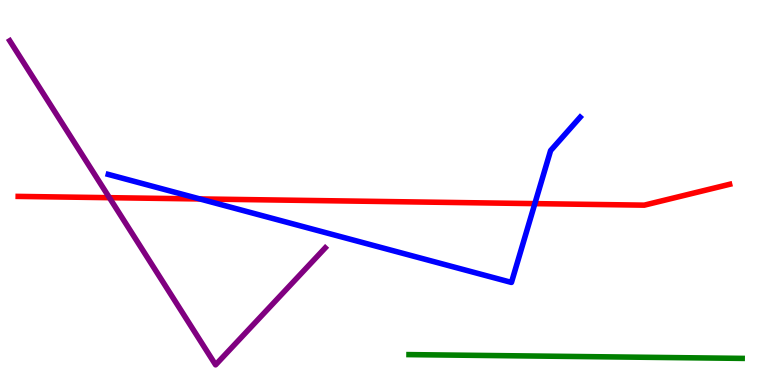[{'lines': ['blue', 'red'], 'intersections': [{'x': 2.58, 'y': 4.83}, {'x': 6.9, 'y': 4.71}]}, {'lines': ['green', 'red'], 'intersections': []}, {'lines': ['purple', 'red'], 'intersections': [{'x': 1.41, 'y': 4.87}]}, {'lines': ['blue', 'green'], 'intersections': []}, {'lines': ['blue', 'purple'], 'intersections': []}, {'lines': ['green', 'purple'], 'intersections': []}]